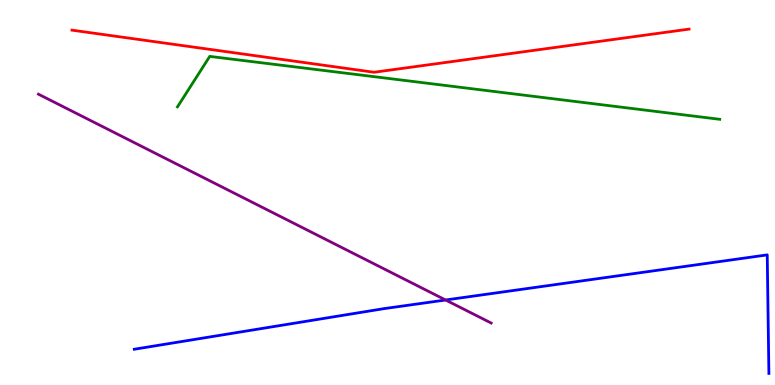[{'lines': ['blue', 'red'], 'intersections': []}, {'lines': ['green', 'red'], 'intersections': []}, {'lines': ['purple', 'red'], 'intersections': []}, {'lines': ['blue', 'green'], 'intersections': []}, {'lines': ['blue', 'purple'], 'intersections': [{'x': 5.75, 'y': 2.21}]}, {'lines': ['green', 'purple'], 'intersections': []}]